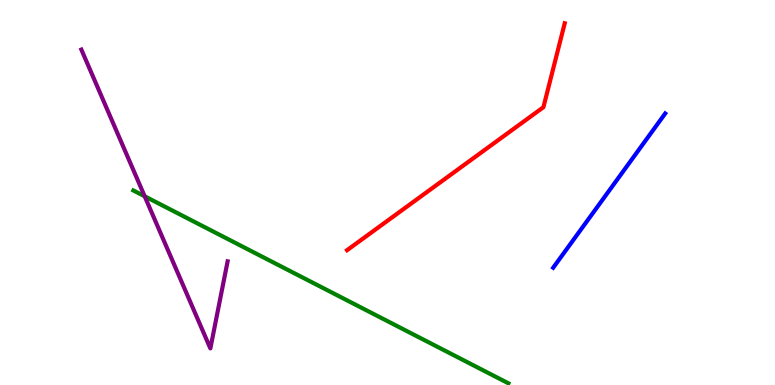[{'lines': ['blue', 'red'], 'intersections': []}, {'lines': ['green', 'red'], 'intersections': []}, {'lines': ['purple', 'red'], 'intersections': []}, {'lines': ['blue', 'green'], 'intersections': []}, {'lines': ['blue', 'purple'], 'intersections': []}, {'lines': ['green', 'purple'], 'intersections': [{'x': 1.87, 'y': 4.9}]}]